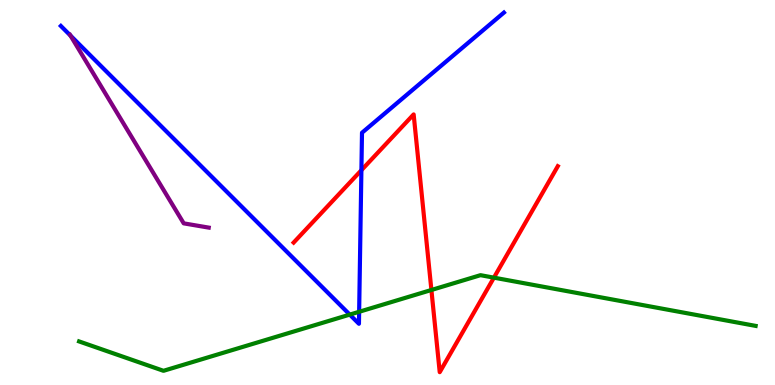[{'lines': ['blue', 'red'], 'intersections': [{'x': 4.66, 'y': 5.58}]}, {'lines': ['green', 'red'], 'intersections': [{'x': 5.57, 'y': 2.47}, {'x': 6.37, 'y': 2.79}]}, {'lines': ['purple', 'red'], 'intersections': []}, {'lines': ['blue', 'green'], 'intersections': [{'x': 4.51, 'y': 1.83}, {'x': 4.63, 'y': 1.9}]}, {'lines': ['blue', 'purple'], 'intersections': [{'x': 0.909, 'y': 9.08}]}, {'lines': ['green', 'purple'], 'intersections': []}]